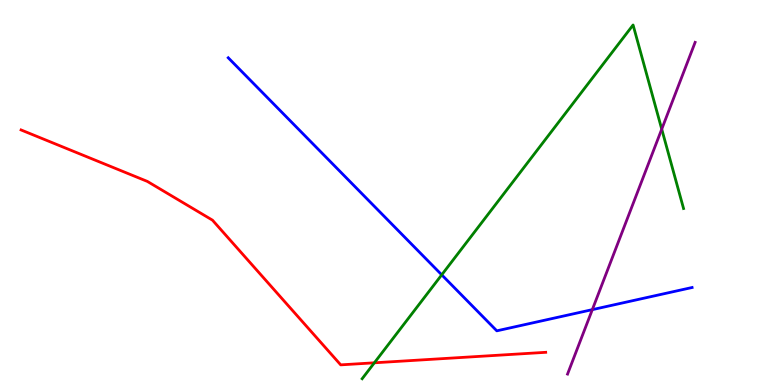[{'lines': ['blue', 'red'], 'intersections': []}, {'lines': ['green', 'red'], 'intersections': [{'x': 4.83, 'y': 0.577}]}, {'lines': ['purple', 'red'], 'intersections': []}, {'lines': ['blue', 'green'], 'intersections': [{'x': 5.7, 'y': 2.86}]}, {'lines': ['blue', 'purple'], 'intersections': [{'x': 7.64, 'y': 1.96}]}, {'lines': ['green', 'purple'], 'intersections': [{'x': 8.54, 'y': 6.65}]}]